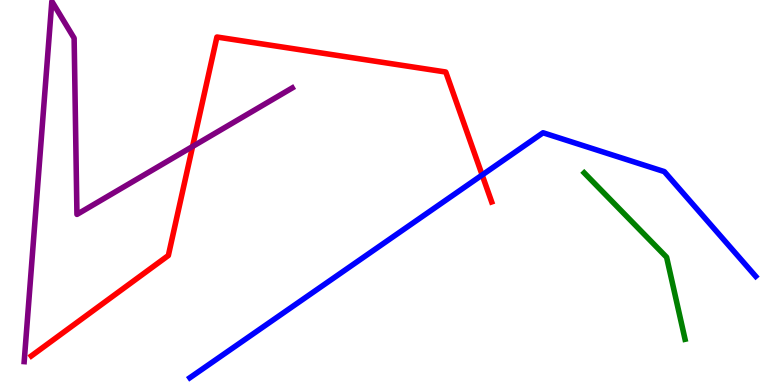[{'lines': ['blue', 'red'], 'intersections': [{'x': 6.22, 'y': 5.45}]}, {'lines': ['green', 'red'], 'intersections': []}, {'lines': ['purple', 'red'], 'intersections': [{'x': 2.48, 'y': 6.2}]}, {'lines': ['blue', 'green'], 'intersections': []}, {'lines': ['blue', 'purple'], 'intersections': []}, {'lines': ['green', 'purple'], 'intersections': []}]